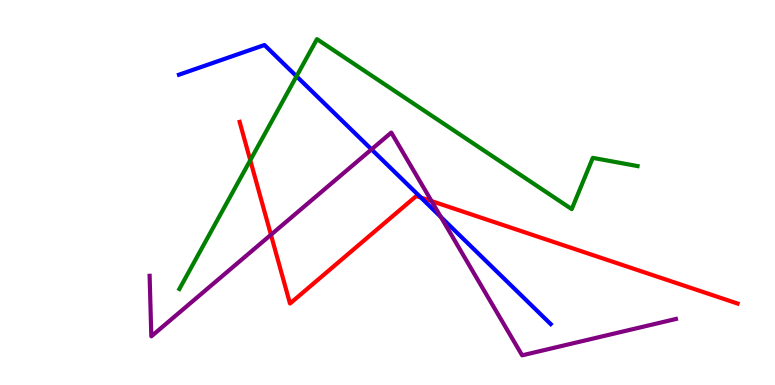[{'lines': ['blue', 'red'], 'intersections': [{'x': 5.43, 'y': 4.87}]}, {'lines': ['green', 'red'], 'intersections': [{'x': 3.23, 'y': 5.84}]}, {'lines': ['purple', 'red'], 'intersections': [{'x': 3.5, 'y': 3.9}, {'x': 5.57, 'y': 4.78}]}, {'lines': ['blue', 'green'], 'intersections': [{'x': 3.83, 'y': 8.02}]}, {'lines': ['blue', 'purple'], 'intersections': [{'x': 4.79, 'y': 6.12}, {'x': 5.69, 'y': 4.36}]}, {'lines': ['green', 'purple'], 'intersections': []}]